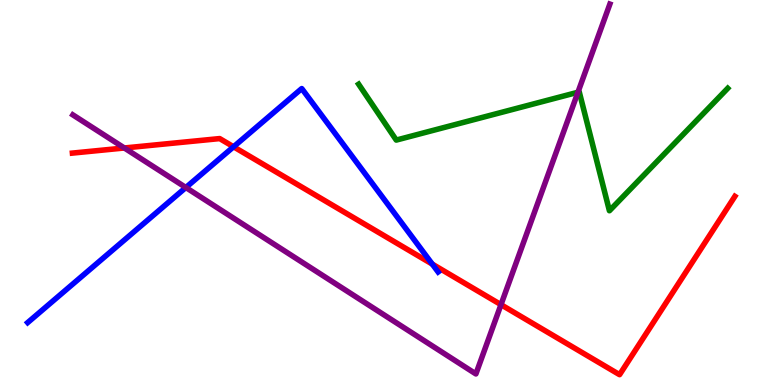[{'lines': ['blue', 'red'], 'intersections': [{'x': 3.01, 'y': 6.19}, {'x': 5.58, 'y': 3.14}]}, {'lines': ['green', 'red'], 'intersections': []}, {'lines': ['purple', 'red'], 'intersections': [{'x': 1.6, 'y': 6.16}, {'x': 6.46, 'y': 2.09}]}, {'lines': ['blue', 'green'], 'intersections': []}, {'lines': ['blue', 'purple'], 'intersections': [{'x': 2.4, 'y': 5.13}]}, {'lines': ['green', 'purple'], 'intersections': [{'x': 7.46, 'y': 7.6}]}]